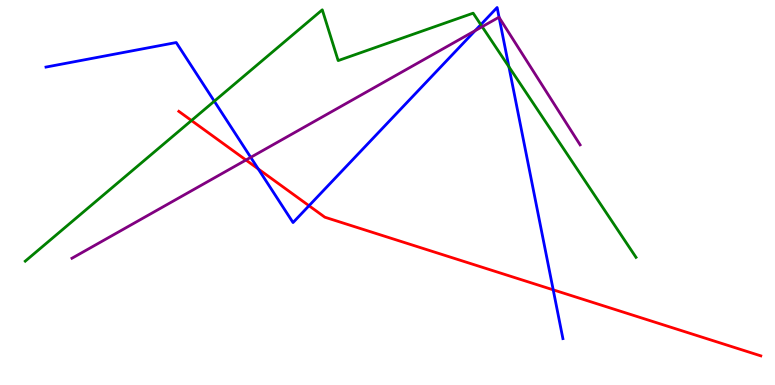[{'lines': ['blue', 'red'], 'intersections': [{'x': 3.33, 'y': 5.61}, {'x': 3.99, 'y': 4.66}, {'x': 7.14, 'y': 2.47}]}, {'lines': ['green', 'red'], 'intersections': [{'x': 2.47, 'y': 6.87}]}, {'lines': ['purple', 'red'], 'intersections': [{'x': 3.17, 'y': 5.84}]}, {'lines': ['blue', 'green'], 'intersections': [{'x': 2.77, 'y': 7.37}, {'x': 6.2, 'y': 9.36}, {'x': 6.57, 'y': 8.27}]}, {'lines': ['blue', 'purple'], 'intersections': [{'x': 3.24, 'y': 5.91}, {'x': 6.13, 'y': 9.2}, {'x': 6.44, 'y': 9.55}]}, {'lines': ['green', 'purple'], 'intersections': [{'x': 6.22, 'y': 9.31}]}]